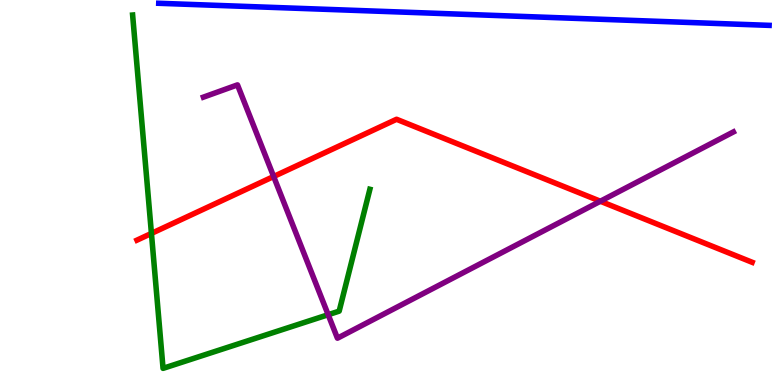[{'lines': ['blue', 'red'], 'intersections': []}, {'lines': ['green', 'red'], 'intersections': [{'x': 1.95, 'y': 3.94}]}, {'lines': ['purple', 'red'], 'intersections': [{'x': 3.53, 'y': 5.42}, {'x': 7.75, 'y': 4.77}]}, {'lines': ['blue', 'green'], 'intersections': []}, {'lines': ['blue', 'purple'], 'intersections': []}, {'lines': ['green', 'purple'], 'intersections': [{'x': 4.23, 'y': 1.83}]}]